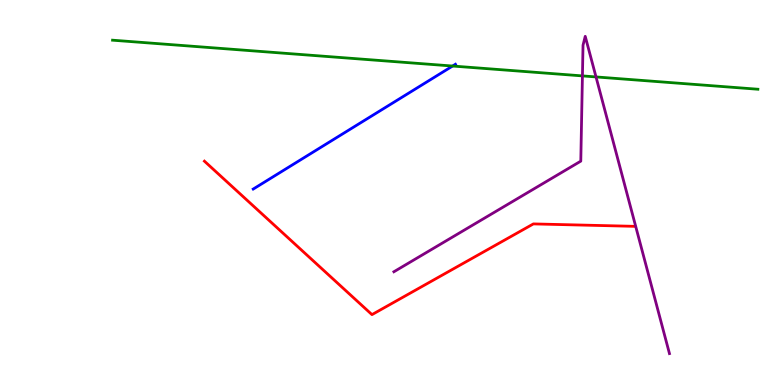[{'lines': ['blue', 'red'], 'intersections': []}, {'lines': ['green', 'red'], 'intersections': []}, {'lines': ['purple', 'red'], 'intersections': []}, {'lines': ['blue', 'green'], 'intersections': [{'x': 5.84, 'y': 8.28}]}, {'lines': ['blue', 'purple'], 'intersections': []}, {'lines': ['green', 'purple'], 'intersections': [{'x': 7.52, 'y': 8.03}, {'x': 7.69, 'y': 8.0}]}]